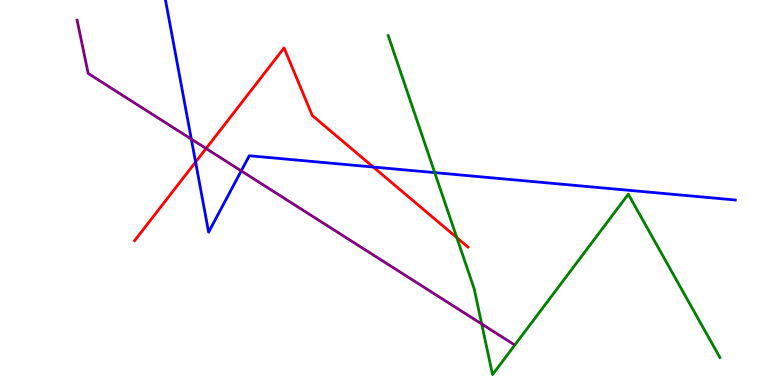[{'lines': ['blue', 'red'], 'intersections': [{'x': 2.52, 'y': 5.79}, {'x': 4.82, 'y': 5.66}]}, {'lines': ['green', 'red'], 'intersections': [{'x': 5.89, 'y': 3.83}]}, {'lines': ['purple', 'red'], 'intersections': [{'x': 2.66, 'y': 6.14}]}, {'lines': ['blue', 'green'], 'intersections': [{'x': 5.61, 'y': 5.52}]}, {'lines': ['blue', 'purple'], 'intersections': [{'x': 2.47, 'y': 6.39}, {'x': 3.11, 'y': 5.56}]}, {'lines': ['green', 'purple'], 'intersections': [{'x': 6.22, 'y': 1.58}]}]